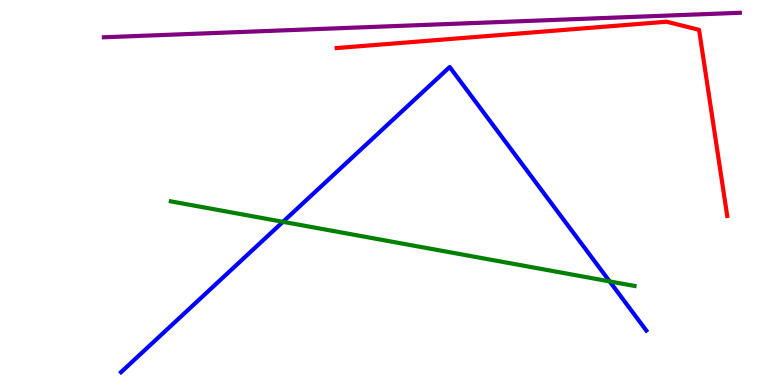[{'lines': ['blue', 'red'], 'intersections': []}, {'lines': ['green', 'red'], 'intersections': []}, {'lines': ['purple', 'red'], 'intersections': []}, {'lines': ['blue', 'green'], 'intersections': [{'x': 3.65, 'y': 4.24}, {'x': 7.87, 'y': 2.69}]}, {'lines': ['blue', 'purple'], 'intersections': []}, {'lines': ['green', 'purple'], 'intersections': []}]